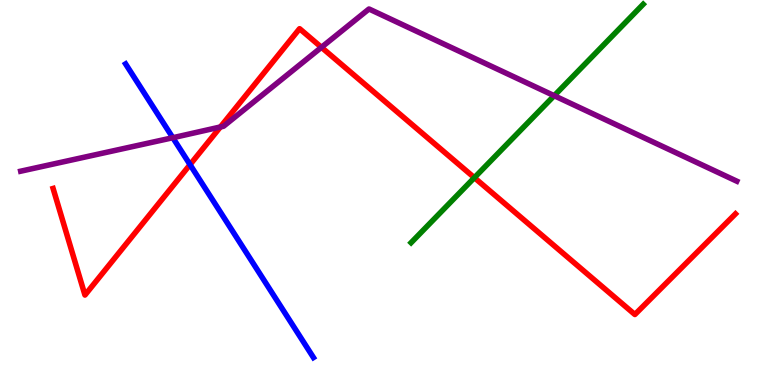[{'lines': ['blue', 'red'], 'intersections': [{'x': 2.45, 'y': 5.72}]}, {'lines': ['green', 'red'], 'intersections': [{'x': 6.12, 'y': 5.38}]}, {'lines': ['purple', 'red'], 'intersections': [{'x': 2.84, 'y': 6.7}, {'x': 4.15, 'y': 8.77}]}, {'lines': ['blue', 'green'], 'intersections': []}, {'lines': ['blue', 'purple'], 'intersections': [{'x': 2.23, 'y': 6.42}]}, {'lines': ['green', 'purple'], 'intersections': [{'x': 7.15, 'y': 7.51}]}]